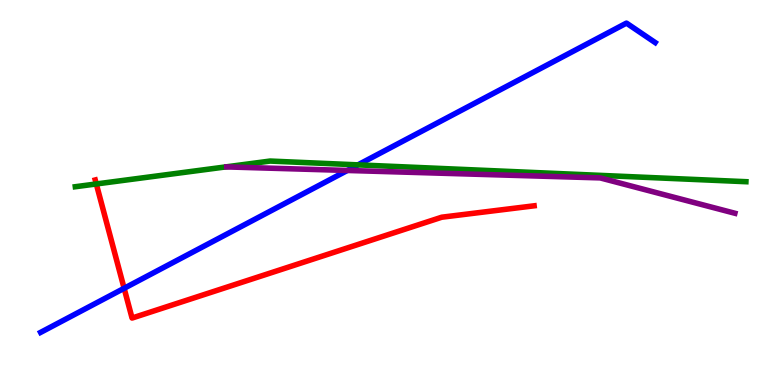[{'lines': ['blue', 'red'], 'intersections': [{'x': 1.6, 'y': 2.51}]}, {'lines': ['green', 'red'], 'intersections': [{'x': 1.24, 'y': 5.22}]}, {'lines': ['purple', 'red'], 'intersections': []}, {'lines': ['blue', 'green'], 'intersections': [{'x': 4.62, 'y': 5.72}]}, {'lines': ['blue', 'purple'], 'intersections': [{'x': 4.48, 'y': 5.57}]}, {'lines': ['green', 'purple'], 'intersections': []}]